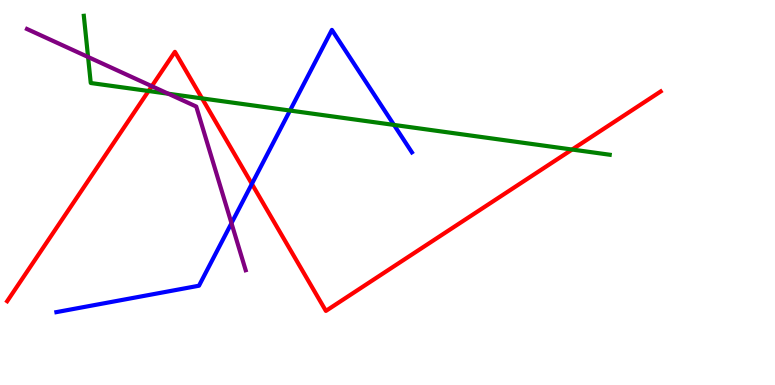[{'lines': ['blue', 'red'], 'intersections': [{'x': 3.25, 'y': 5.22}]}, {'lines': ['green', 'red'], 'intersections': [{'x': 1.92, 'y': 7.64}, {'x': 2.61, 'y': 7.44}, {'x': 7.38, 'y': 6.12}]}, {'lines': ['purple', 'red'], 'intersections': [{'x': 1.96, 'y': 7.76}]}, {'lines': ['blue', 'green'], 'intersections': [{'x': 3.74, 'y': 7.13}, {'x': 5.08, 'y': 6.76}]}, {'lines': ['blue', 'purple'], 'intersections': [{'x': 2.99, 'y': 4.2}]}, {'lines': ['green', 'purple'], 'intersections': [{'x': 1.14, 'y': 8.52}, {'x': 2.17, 'y': 7.57}]}]